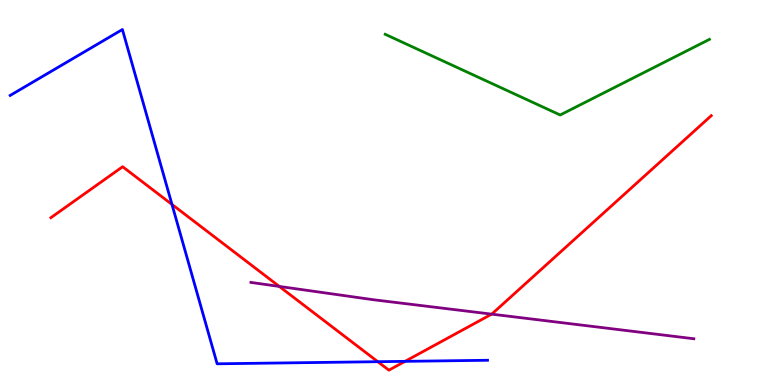[{'lines': ['blue', 'red'], 'intersections': [{'x': 2.22, 'y': 4.69}, {'x': 4.87, 'y': 0.605}, {'x': 5.23, 'y': 0.614}]}, {'lines': ['green', 'red'], 'intersections': []}, {'lines': ['purple', 'red'], 'intersections': [{'x': 3.6, 'y': 2.56}, {'x': 6.34, 'y': 1.84}]}, {'lines': ['blue', 'green'], 'intersections': []}, {'lines': ['blue', 'purple'], 'intersections': []}, {'lines': ['green', 'purple'], 'intersections': []}]